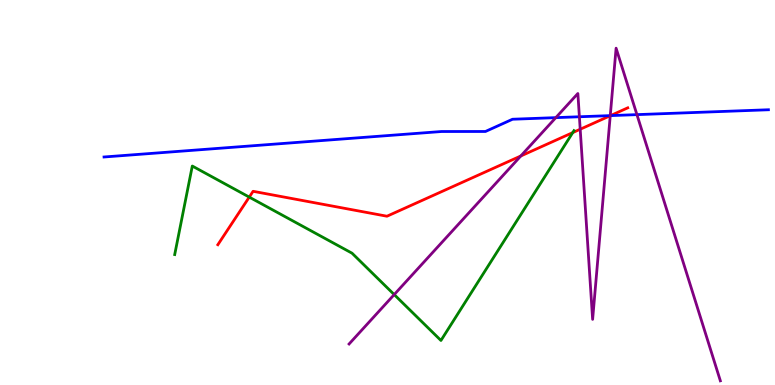[{'lines': ['blue', 'red'], 'intersections': [{'x': 7.88, 'y': 7.0}]}, {'lines': ['green', 'red'], 'intersections': [{'x': 3.22, 'y': 4.88}, {'x': 7.39, 'y': 6.56}]}, {'lines': ['purple', 'red'], 'intersections': [{'x': 6.72, 'y': 5.95}, {'x': 7.49, 'y': 6.64}, {'x': 7.87, 'y': 6.99}]}, {'lines': ['blue', 'green'], 'intersections': []}, {'lines': ['blue', 'purple'], 'intersections': [{'x': 7.17, 'y': 6.94}, {'x': 7.48, 'y': 6.97}, {'x': 7.87, 'y': 7.0}, {'x': 8.22, 'y': 7.02}]}, {'lines': ['green', 'purple'], 'intersections': [{'x': 5.09, 'y': 2.35}]}]